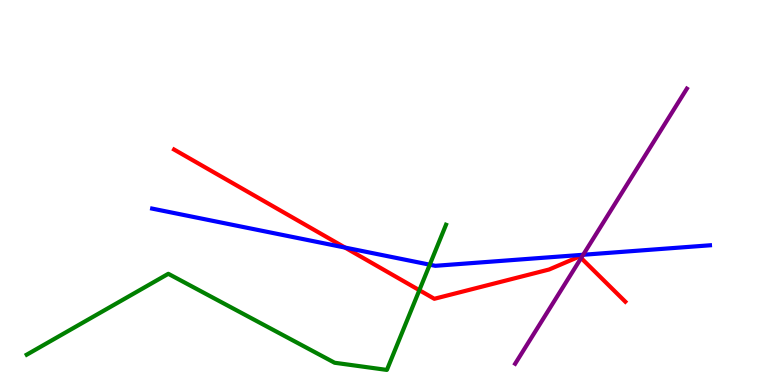[{'lines': ['blue', 'red'], 'intersections': [{'x': 4.45, 'y': 3.57}]}, {'lines': ['green', 'red'], 'intersections': [{'x': 5.41, 'y': 2.46}]}, {'lines': ['purple', 'red'], 'intersections': [{'x': 7.5, 'y': 3.3}]}, {'lines': ['blue', 'green'], 'intersections': [{'x': 5.55, 'y': 3.13}]}, {'lines': ['blue', 'purple'], 'intersections': [{'x': 7.52, 'y': 3.38}]}, {'lines': ['green', 'purple'], 'intersections': []}]